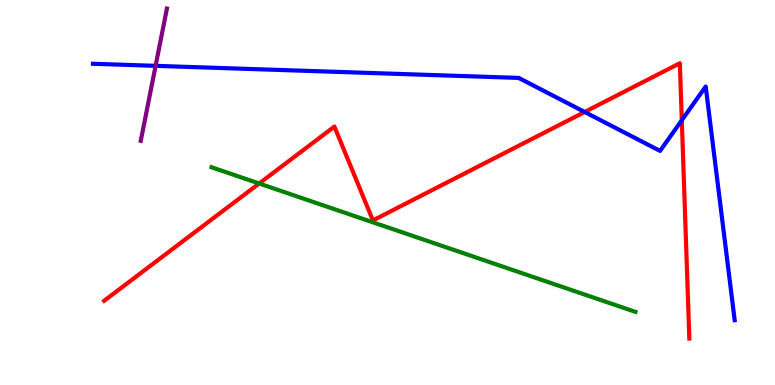[{'lines': ['blue', 'red'], 'intersections': [{'x': 7.54, 'y': 7.09}, {'x': 8.8, 'y': 6.88}]}, {'lines': ['green', 'red'], 'intersections': [{'x': 3.34, 'y': 5.23}]}, {'lines': ['purple', 'red'], 'intersections': []}, {'lines': ['blue', 'green'], 'intersections': []}, {'lines': ['blue', 'purple'], 'intersections': [{'x': 2.01, 'y': 8.29}]}, {'lines': ['green', 'purple'], 'intersections': []}]